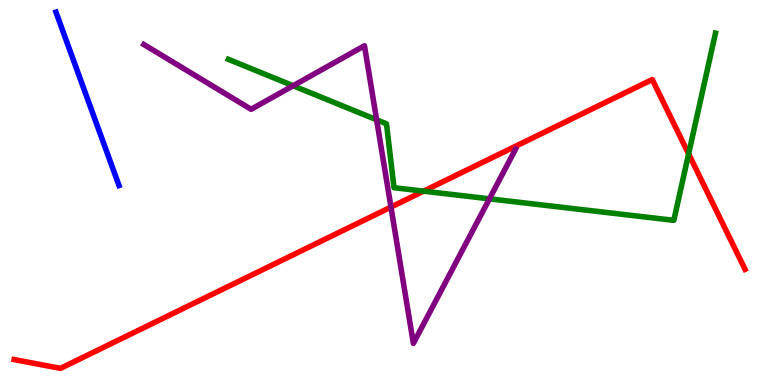[{'lines': ['blue', 'red'], 'intersections': []}, {'lines': ['green', 'red'], 'intersections': [{'x': 5.47, 'y': 5.04}, {'x': 8.89, 'y': 6.0}]}, {'lines': ['purple', 'red'], 'intersections': [{'x': 5.04, 'y': 4.62}]}, {'lines': ['blue', 'green'], 'intersections': []}, {'lines': ['blue', 'purple'], 'intersections': []}, {'lines': ['green', 'purple'], 'intersections': [{'x': 3.78, 'y': 7.77}, {'x': 4.86, 'y': 6.89}, {'x': 6.32, 'y': 4.84}]}]